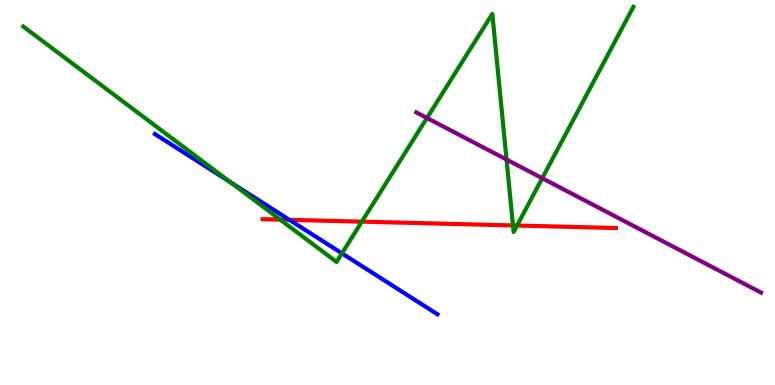[{'lines': ['blue', 'red'], 'intersections': [{'x': 3.73, 'y': 4.29}]}, {'lines': ['green', 'red'], 'intersections': [{'x': 3.62, 'y': 4.3}, {'x': 4.67, 'y': 4.24}, {'x': 6.62, 'y': 4.14}, {'x': 6.67, 'y': 4.14}]}, {'lines': ['purple', 'red'], 'intersections': []}, {'lines': ['blue', 'green'], 'intersections': [{'x': 2.97, 'y': 5.27}, {'x': 4.41, 'y': 3.42}]}, {'lines': ['blue', 'purple'], 'intersections': []}, {'lines': ['green', 'purple'], 'intersections': [{'x': 5.51, 'y': 6.94}, {'x': 6.54, 'y': 5.86}, {'x': 7.0, 'y': 5.37}]}]